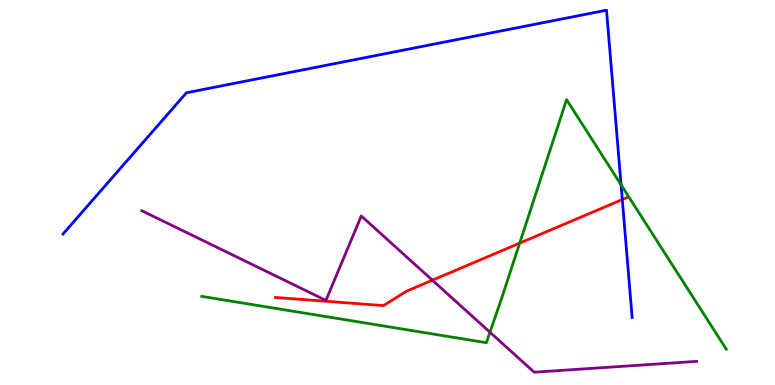[{'lines': ['blue', 'red'], 'intersections': [{'x': 8.03, 'y': 4.82}]}, {'lines': ['green', 'red'], 'intersections': [{'x': 6.71, 'y': 3.69}]}, {'lines': ['purple', 'red'], 'intersections': [{'x': 5.58, 'y': 2.72}]}, {'lines': ['blue', 'green'], 'intersections': [{'x': 8.01, 'y': 5.2}]}, {'lines': ['blue', 'purple'], 'intersections': []}, {'lines': ['green', 'purple'], 'intersections': [{'x': 6.32, 'y': 1.37}]}]